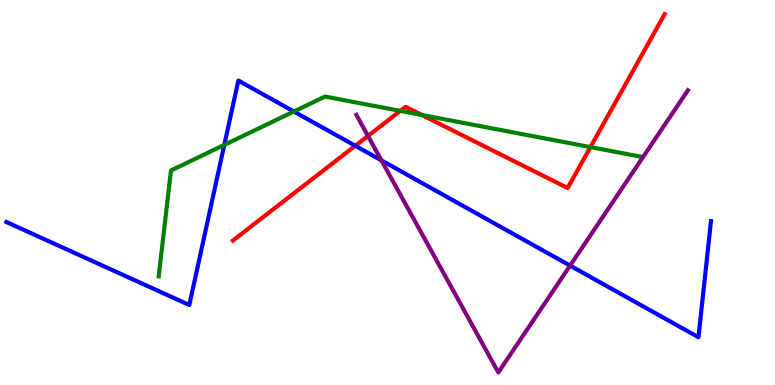[{'lines': ['blue', 'red'], 'intersections': [{'x': 4.58, 'y': 6.21}]}, {'lines': ['green', 'red'], 'intersections': [{'x': 5.17, 'y': 7.12}, {'x': 5.44, 'y': 7.01}, {'x': 7.62, 'y': 6.18}]}, {'lines': ['purple', 'red'], 'intersections': [{'x': 4.75, 'y': 6.47}]}, {'lines': ['blue', 'green'], 'intersections': [{'x': 2.89, 'y': 6.24}, {'x': 3.79, 'y': 7.1}]}, {'lines': ['blue', 'purple'], 'intersections': [{'x': 4.92, 'y': 5.83}, {'x': 7.36, 'y': 3.1}]}, {'lines': ['green', 'purple'], 'intersections': []}]